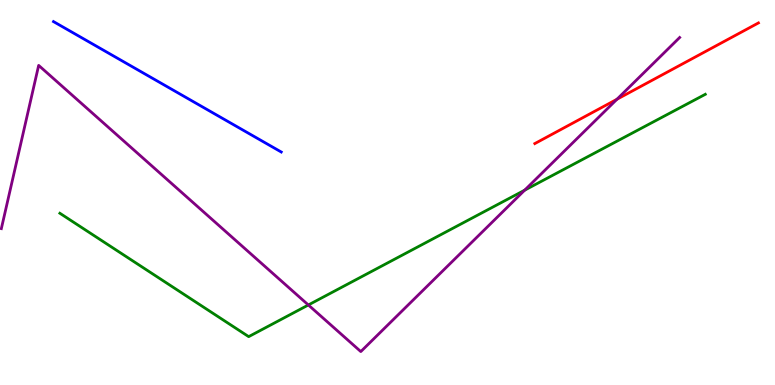[{'lines': ['blue', 'red'], 'intersections': []}, {'lines': ['green', 'red'], 'intersections': []}, {'lines': ['purple', 'red'], 'intersections': [{'x': 7.96, 'y': 7.42}]}, {'lines': ['blue', 'green'], 'intersections': []}, {'lines': ['blue', 'purple'], 'intersections': []}, {'lines': ['green', 'purple'], 'intersections': [{'x': 3.98, 'y': 2.08}, {'x': 6.77, 'y': 5.06}]}]